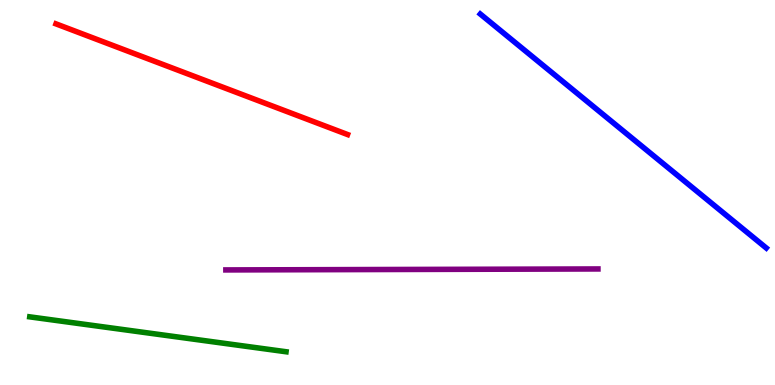[{'lines': ['blue', 'red'], 'intersections': []}, {'lines': ['green', 'red'], 'intersections': []}, {'lines': ['purple', 'red'], 'intersections': []}, {'lines': ['blue', 'green'], 'intersections': []}, {'lines': ['blue', 'purple'], 'intersections': []}, {'lines': ['green', 'purple'], 'intersections': []}]